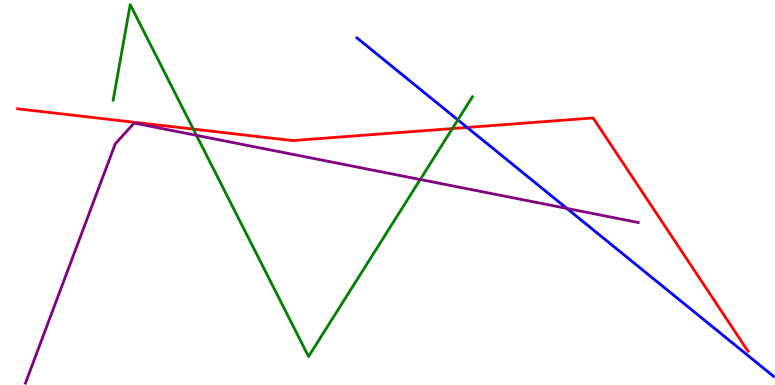[{'lines': ['blue', 'red'], 'intersections': [{'x': 6.03, 'y': 6.69}]}, {'lines': ['green', 'red'], 'intersections': [{'x': 2.49, 'y': 6.65}, {'x': 5.84, 'y': 6.66}]}, {'lines': ['purple', 'red'], 'intersections': []}, {'lines': ['blue', 'green'], 'intersections': [{'x': 5.91, 'y': 6.89}]}, {'lines': ['blue', 'purple'], 'intersections': [{'x': 7.31, 'y': 4.59}]}, {'lines': ['green', 'purple'], 'intersections': [{'x': 2.54, 'y': 6.48}, {'x': 5.42, 'y': 5.34}]}]